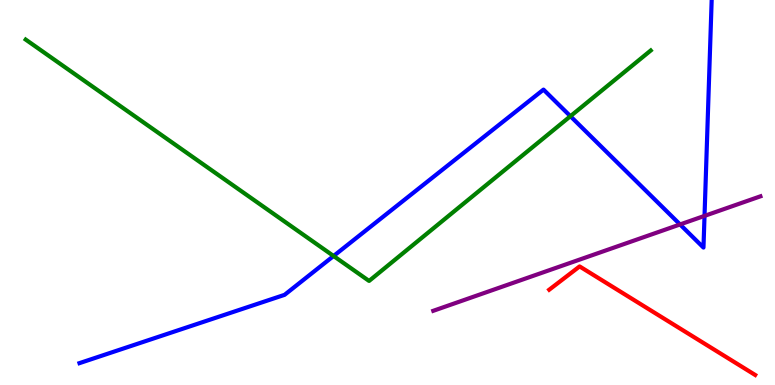[{'lines': ['blue', 'red'], 'intersections': []}, {'lines': ['green', 'red'], 'intersections': []}, {'lines': ['purple', 'red'], 'intersections': []}, {'lines': ['blue', 'green'], 'intersections': [{'x': 4.3, 'y': 3.35}, {'x': 7.36, 'y': 6.98}]}, {'lines': ['blue', 'purple'], 'intersections': [{'x': 8.77, 'y': 4.17}, {'x': 9.09, 'y': 4.39}]}, {'lines': ['green', 'purple'], 'intersections': []}]